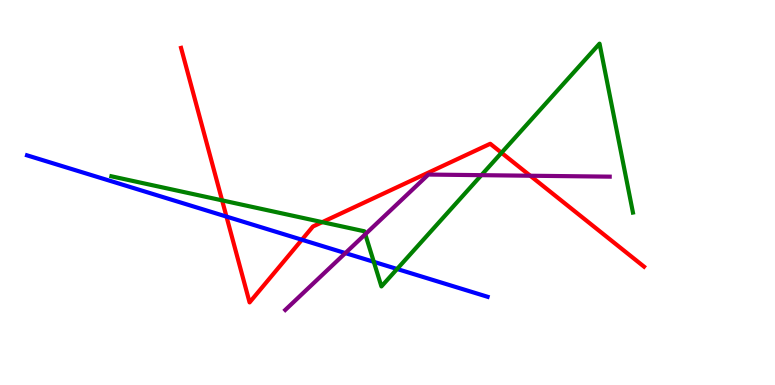[{'lines': ['blue', 'red'], 'intersections': [{'x': 2.92, 'y': 4.37}, {'x': 3.9, 'y': 3.77}]}, {'lines': ['green', 'red'], 'intersections': [{'x': 2.87, 'y': 4.8}, {'x': 4.16, 'y': 4.23}, {'x': 6.47, 'y': 6.03}]}, {'lines': ['purple', 'red'], 'intersections': [{'x': 6.84, 'y': 5.44}]}, {'lines': ['blue', 'green'], 'intersections': [{'x': 4.82, 'y': 3.2}, {'x': 5.12, 'y': 3.01}]}, {'lines': ['blue', 'purple'], 'intersections': [{'x': 4.46, 'y': 3.43}]}, {'lines': ['green', 'purple'], 'intersections': [{'x': 4.71, 'y': 3.92}, {'x': 6.21, 'y': 5.45}]}]